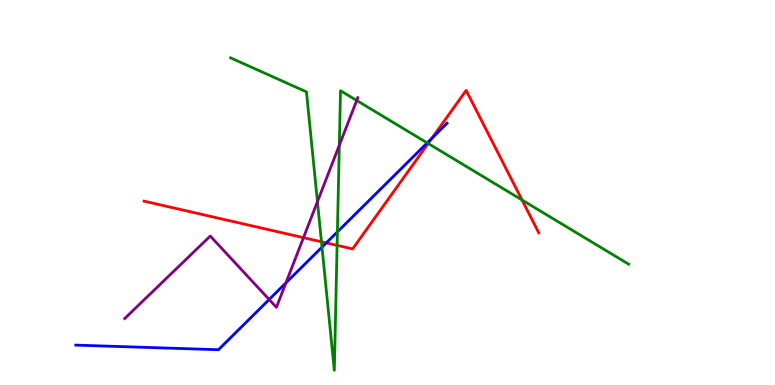[{'lines': ['blue', 'red'], 'intersections': [{'x': 4.21, 'y': 3.69}, {'x': 5.57, 'y': 6.41}]}, {'lines': ['green', 'red'], 'intersections': [{'x': 4.15, 'y': 3.72}, {'x': 4.35, 'y': 3.63}, {'x': 5.52, 'y': 6.27}, {'x': 6.74, 'y': 4.81}]}, {'lines': ['purple', 'red'], 'intersections': [{'x': 3.92, 'y': 3.83}]}, {'lines': ['blue', 'green'], 'intersections': [{'x': 4.15, 'y': 3.58}, {'x': 4.35, 'y': 3.98}, {'x': 5.51, 'y': 6.29}]}, {'lines': ['blue', 'purple'], 'intersections': [{'x': 3.47, 'y': 2.22}, {'x': 3.69, 'y': 2.65}]}, {'lines': ['green', 'purple'], 'intersections': [{'x': 4.1, 'y': 4.76}, {'x': 4.38, 'y': 6.23}, {'x': 4.6, 'y': 7.39}]}]